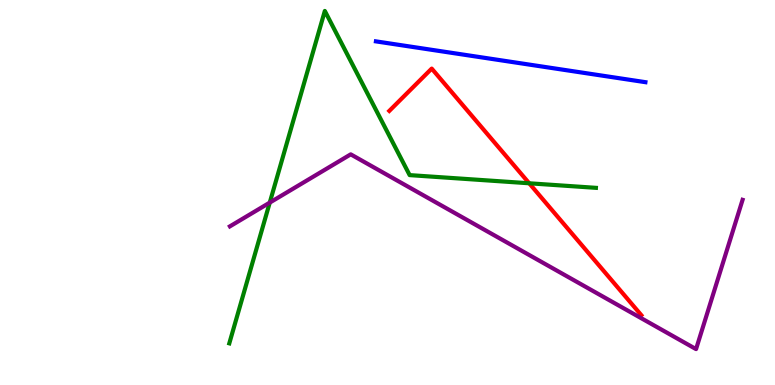[{'lines': ['blue', 'red'], 'intersections': []}, {'lines': ['green', 'red'], 'intersections': [{'x': 6.83, 'y': 5.24}]}, {'lines': ['purple', 'red'], 'intersections': []}, {'lines': ['blue', 'green'], 'intersections': []}, {'lines': ['blue', 'purple'], 'intersections': []}, {'lines': ['green', 'purple'], 'intersections': [{'x': 3.48, 'y': 4.74}]}]